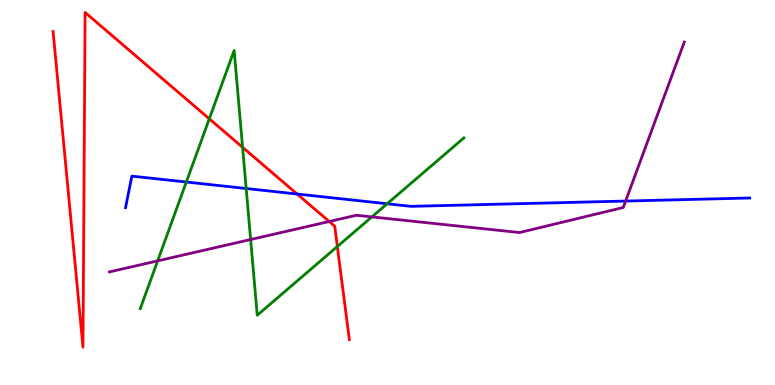[{'lines': ['blue', 'red'], 'intersections': [{'x': 3.83, 'y': 4.96}]}, {'lines': ['green', 'red'], 'intersections': [{'x': 2.7, 'y': 6.91}, {'x': 3.13, 'y': 6.17}, {'x': 4.35, 'y': 3.6}]}, {'lines': ['purple', 'red'], 'intersections': [{'x': 4.25, 'y': 4.25}]}, {'lines': ['blue', 'green'], 'intersections': [{'x': 2.4, 'y': 5.27}, {'x': 3.18, 'y': 5.1}, {'x': 5.0, 'y': 4.71}]}, {'lines': ['blue', 'purple'], 'intersections': [{'x': 8.07, 'y': 4.78}]}, {'lines': ['green', 'purple'], 'intersections': [{'x': 2.03, 'y': 3.22}, {'x': 3.23, 'y': 3.78}, {'x': 4.8, 'y': 4.37}]}]